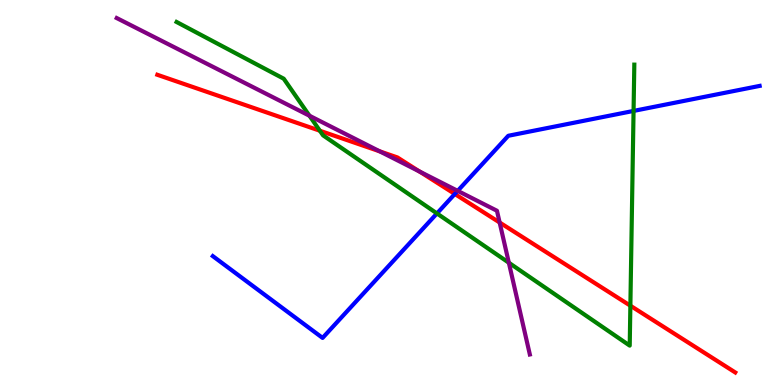[{'lines': ['blue', 'red'], 'intersections': [{'x': 5.87, 'y': 4.96}]}, {'lines': ['green', 'red'], 'intersections': [{'x': 4.13, 'y': 6.6}, {'x': 8.13, 'y': 2.06}]}, {'lines': ['purple', 'red'], 'intersections': [{'x': 4.9, 'y': 6.07}, {'x': 5.41, 'y': 5.55}, {'x': 6.45, 'y': 4.22}]}, {'lines': ['blue', 'green'], 'intersections': [{'x': 5.64, 'y': 4.46}, {'x': 8.18, 'y': 7.12}]}, {'lines': ['blue', 'purple'], 'intersections': [{'x': 5.91, 'y': 5.04}]}, {'lines': ['green', 'purple'], 'intersections': [{'x': 3.99, 'y': 6.99}, {'x': 6.57, 'y': 3.18}]}]